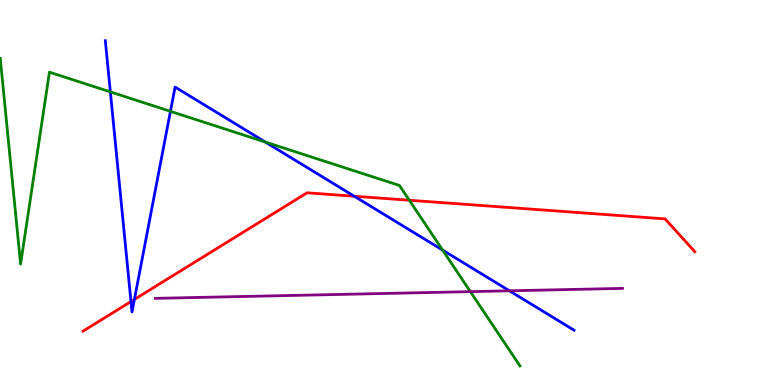[{'lines': ['blue', 'red'], 'intersections': [{'x': 1.69, 'y': 2.17}, {'x': 1.73, 'y': 2.22}, {'x': 4.57, 'y': 4.9}]}, {'lines': ['green', 'red'], 'intersections': [{'x': 5.28, 'y': 4.8}]}, {'lines': ['purple', 'red'], 'intersections': []}, {'lines': ['blue', 'green'], 'intersections': [{'x': 1.42, 'y': 7.61}, {'x': 2.2, 'y': 7.11}, {'x': 3.42, 'y': 6.31}, {'x': 5.71, 'y': 3.5}]}, {'lines': ['blue', 'purple'], 'intersections': [{'x': 6.57, 'y': 2.45}]}, {'lines': ['green', 'purple'], 'intersections': [{'x': 6.07, 'y': 2.43}]}]